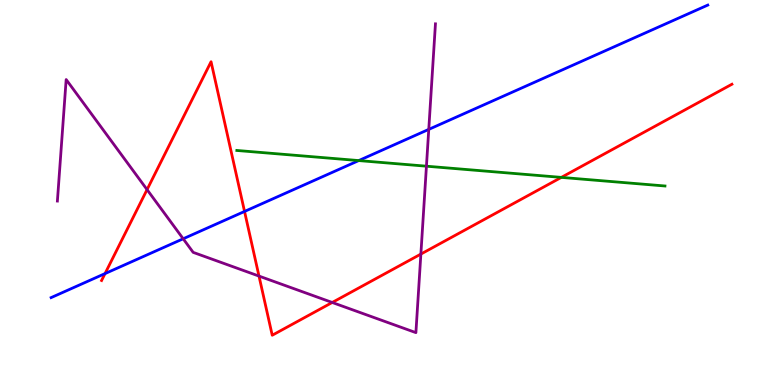[{'lines': ['blue', 'red'], 'intersections': [{'x': 1.36, 'y': 2.89}, {'x': 3.16, 'y': 4.51}]}, {'lines': ['green', 'red'], 'intersections': [{'x': 7.24, 'y': 5.39}]}, {'lines': ['purple', 'red'], 'intersections': [{'x': 1.9, 'y': 5.07}, {'x': 3.34, 'y': 2.83}, {'x': 4.29, 'y': 2.14}, {'x': 5.43, 'y': 3.4}]}, {'lines': ['blue', 'green'], 'intersections': [{'x': 4.63, 'y': 5.83}]}, {'lines': ['blue', 'purple'], 'intersections': [{'x': 2.36, 'y': 3.8}, {'x': 5.53, 'y': 6.64}]}, {'lines': ['green', 'purple'], 'intersections': [{'x': 5.5, 'y': 5.68}]}]